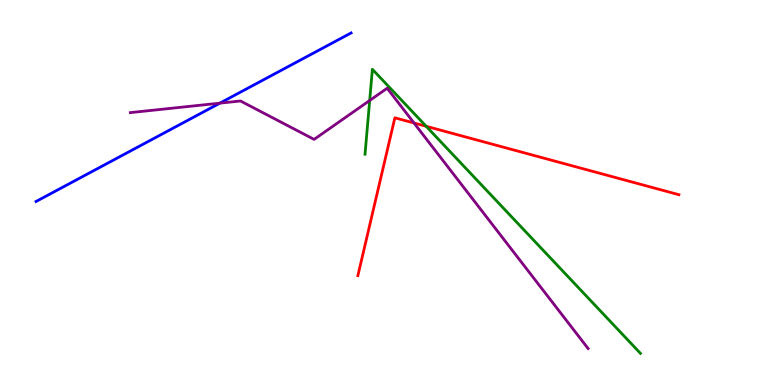[{'lines': ['blue', 'red'], 'intersections': []}, {'lines': ['green', 'red'], 'intersections': [{'x': 5.5, 'y': 6.72}]}, {'lines': ['purple', 'red'], 'intersections': [{'x': 5.34, 'y': 6.81}]}, {'lines': ['blue', 'green'], 'intersections': []}, {'lines': ['blue', 'purple'], 'intersections': [{'x': 2.84, 'y': 7.32}]}, {'lines': ['green', 'purple'], 'intersections': [{'x': 4.77, 'y': 7.39}]}]